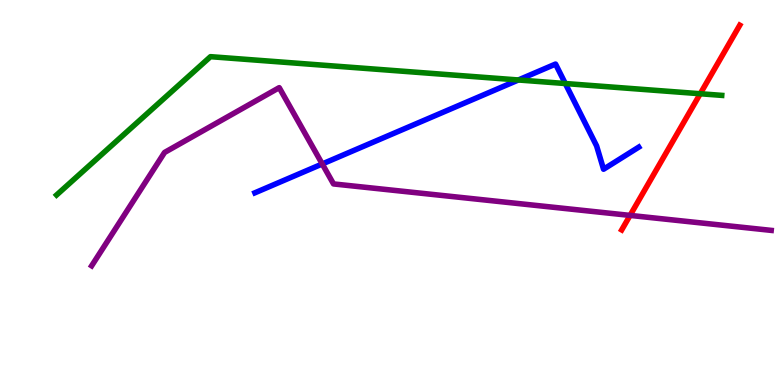[{'lines': ['blue', 'red'], 'intersections': []}, {'lines': ['green', 'red'], 'intersections': [{'x': 9.04, 'y': 7.57}]}, {'lines': ['purple', 'red'], 'intersections': [{'x': 8.13, 'y': 4.41}]}, {'lines': ['blue', 'green'], 'intersections': [{'x': 6.69, 'y': 7.92}, {'x': 7.29, 'y': 7.83}]}, {'lines': ['blue', 'purple'], 'intersections': [{'x': 4.16, 'y': 5.74}]}, {'lines': ['green', 'purple'], 'intersections': []}]